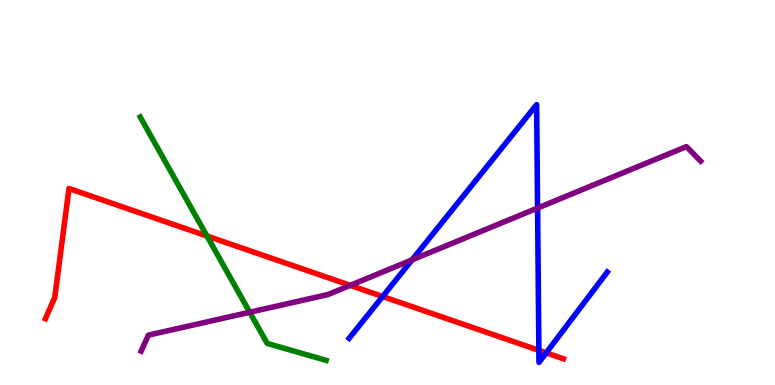[{'lines': ['blue', 'red'], 'intersections': [{'x': 4.94, 'y': 2.3}, {'x': 6.95, 'y': 0.901}, {'x': 7.05, 'y': 0.835}]}, {'lines': ['green', 'red'], 'intersections': [{'x': 2.67, 'y': 3.87}]}, {'lines': ['purple', 'red'], 'intersections': [{'x': 4.52, 'y': 2.59}]}, {'lines': ['blue', 'green'], 'intersections': []}, {'lines': ['blue', 'purple'], 'intersections': [{'x': 5.32, 'y': 3.25}, {'x': 6.94, 'y': 4.6}]}, {'lines': ['green', 'purple'], 'intersections': [{'x': 3.22, 'y': 1.89}]}]